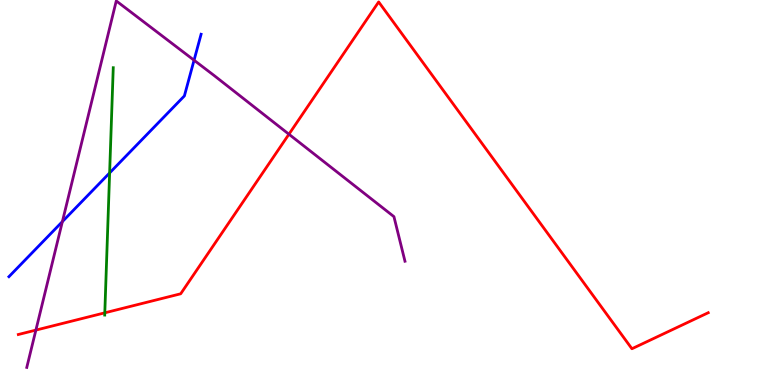[{'lines': ['blue', 'red'], 'intersections': []}, {'lines': ['green', 'red'], 'intersections': [{'x': 1.35, 'y': 1.87}]}, {'lines': ['purple', 'red'], 'intersections': [{'x': 0.463, 'y': 1.43}, {'x': 3.73, 'y': 6.51}]}, {'lines': ['blue', 'green'], 'intersections': [{'x': 1.41, 'y': 5.51}]}, {'lines': ['blue', 'purple'], 'intersections': [{'x': 0.805, 'y': 4.24}, {'x': 2.5, 'y': 8.44}]}, {'lines': ['green', 'purple'], 'intersections': []}]